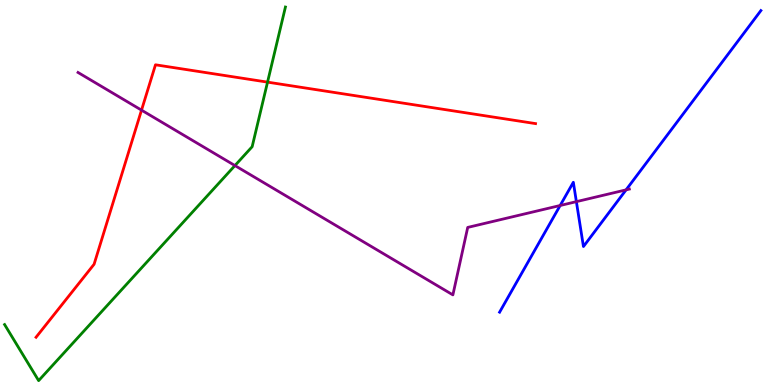[{'lines': ['blue', 'red'], 'intersections': []}, {'lines': ['green', 'red'], 'intersections': [{'x': 3.45, 'y': 7.87}]}, {'lines': ['purple', 'red'], 'intersections': [{'x': 1.83, 'y': 7.14}]}, {'lines': ['blue', 'green'], 'intersections': []}, {'lines': ['blue', 'purple'], 'intersections': [{'x': 7.23, 'y': 4.66}, {'x': 7.44, 'y': 4.76}, {'x': 8.08, 'y': 5.07}]}, {'lines': ['green', 'purple'], 'intersections': [{'x': 3.03, 'y': 5.7}]}]